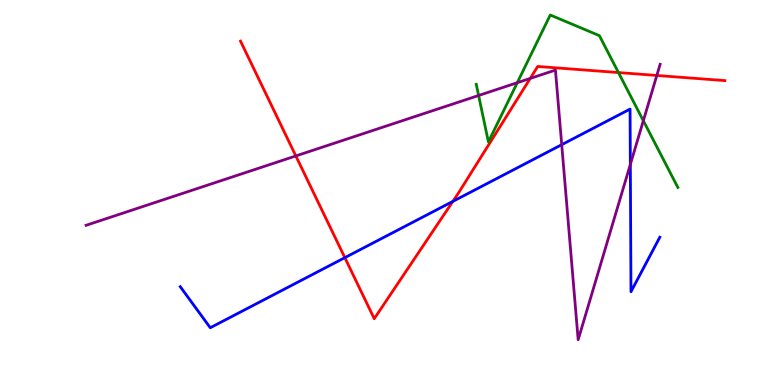[{'lines': ['blue', 'red'], 'intersections': [{'x': 4.45, 'y': 3.31}, {'x': 5.84, 'y': 4.77}]}, {'lines': ['green', 'red'], 'intersections': [{'x': 7.98, 'y': 8.12}]}, {'lines': ['purple', 'red'], 'intersections': [{'x': 3.82, 'y': 5.95}, {'x': 6.84, 'y': 7.96}, {'x': 8.47, 'y': 8.04}]}, {'lines': ['blue', 'green'], 'intersections': []}, {'lines': ['blue', 'purple'], 'intersections': [{'x': 7.25, 'y': 6.24}, {'x': 8.13, 'y': 5.73}]}, {'lines': ['green', 'purple'], 'intersections': [{'x': 6.18, 'y': 7.52}, {'x': 6.67, 'y': 7.85}, {'x': 8.3, 'y': 6.86}]}]